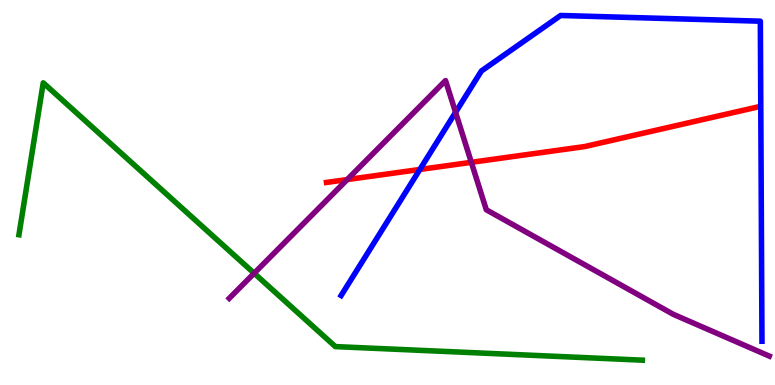[{'lines': ['blue', 'red'], 'intersections': [{'x': 5.42, 'y': 5.6}]}, {'lines': ['green', 'red'], 'intersections': []}, {'lines': ['purple', 'red'], 'intersections': [{'x': 4.48, 'y': 5.34}, {'x': 6.08, 'y': 5.78}]}, {'lines': ['blue', 'green'], 'intersections': []}, {'lines': ['blue', 'purple'], 'intersections': [{'x': 5.88, 'y': 7.08}]}, {'lines': ['green', 'purple'], 'intersections': [{'x': 3.28, 'y': 2.9}]}]